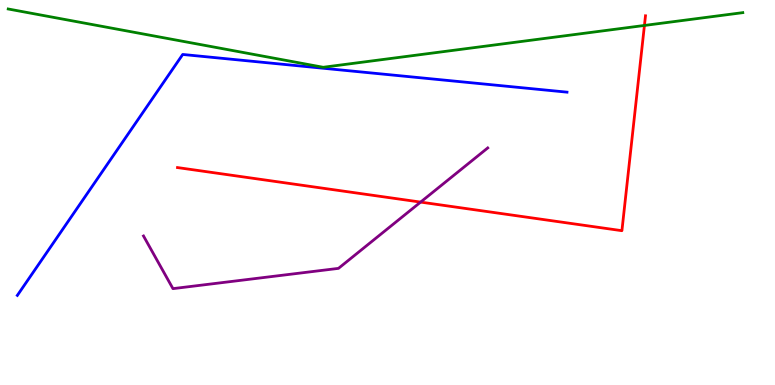[{'lines': ['blue', 'red'], 'intersections': []}, {'lines': ['green', 'red'], 'intersections': [{'x': 8.32, 'y': 9.34}]}, {'lines': ['purple', 'red'], 'intersections': [{'x': 5.43, 'y': 4.75}]}, {'lines': ['blue', 'green'], 'intersections': []}, {'lines': ['blue', 'purple'], 'intersections': []}, {'lines': ['green', 'purple'], 'intersections': []}]